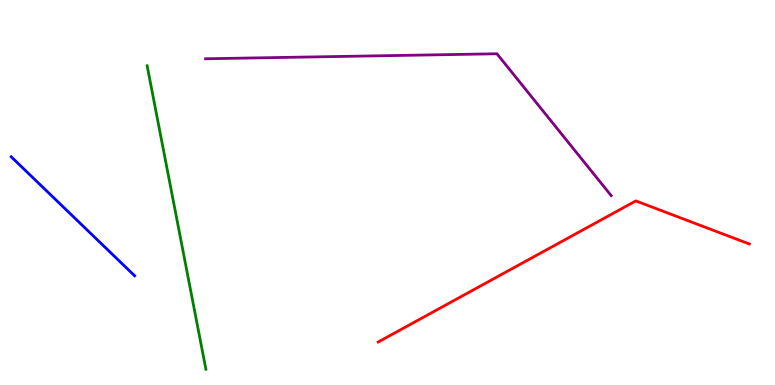[{'lines': ['blue', 'red'], 'intersections': []}, {'lines': ['green', 'red'], 'intersections': []}, {'lines': ['purple', 'red'], 'intersections': []}, {'lines': ['blue', 'green'], 'intersections': []}, {'lines': ['blue', 'purple'], 'intersections': []}, {'lines': ['green', 'purple'], 'intersections': []}]